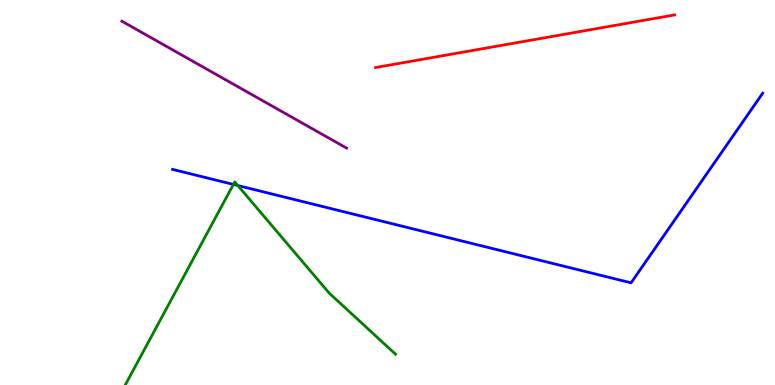[{'lines': ['blue', 'red'], 'intersections': []}, {'lines': ['green', 'red'], 'intersections': []}, {'lines': ['purple', 'red'], 'intersections': []}, {'lines': ['blue', 'green'], 'intersections': [{'x': 3.01, 'y': 5.21}, {'x': 3.07, 'y': 5.18}]}, {'lines': ['blue', 'purple'], 'intersections': []}, {'lines': ['green', 'purple'], 'intersections': []}]